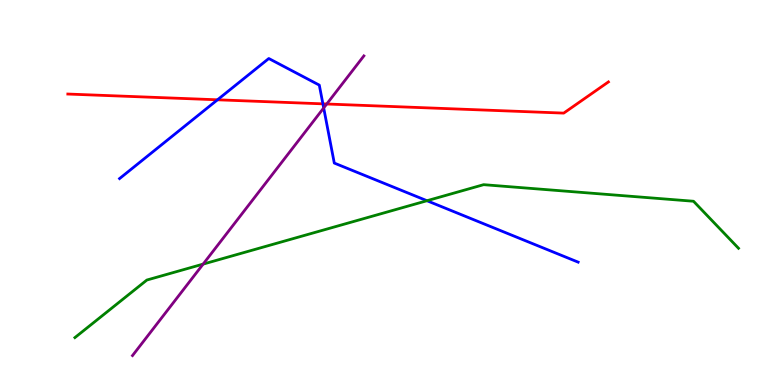[{'lines': ['blue', 'red'], 'intersections': [{'x': 2.81, 'y': 7.41}, {'x': 4.17, 'y': 7.3}]}, {'lines': ['green', 'red'], 'intersections': []}, {'lines': ['purple', 'red'], 'intersections': [{'x': 4.22, 'y': 7.3}]}, {'lines': ['blue', 'green'], 'intersections': [{'x': 5.51, 'y': 4.79}]}, {'lines': ['blue', 'purple'], 'intersections': [{'x': 4.18, 'y': 7.2}]}, {'lines': ['green', 'purple'], 'intersections': [{'x': 2.62, 'y': 3.14}]}]